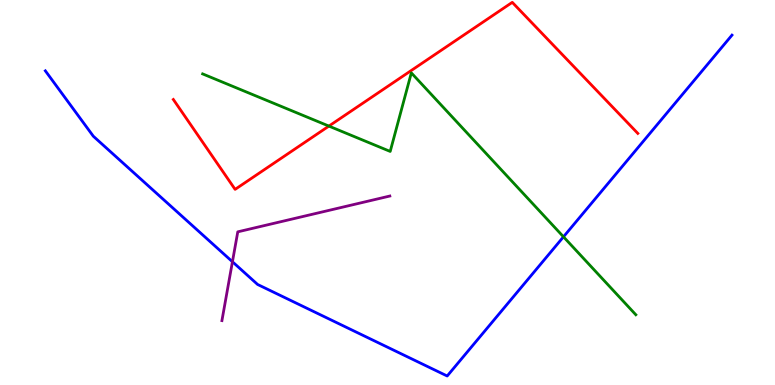[{'lines': ['blue', 'red'], 'intersections': []}, {'lines': ['green', 'red'], 'intersections': [{'x': 4.24, 'y': 6.72}]}, {'lines': ['purple', 'red'], 'intersections': []}, {'lines': ['blue', 'green'], 'intersections': [{'x': 7.27, 'y': 3.85}]}, {'lines': ['blue', 'purple'], 'intersections': [{'x': 3.0, 'y': 3.2}]}, {'lines': ['green', 'purple'], 'intersections': []}]